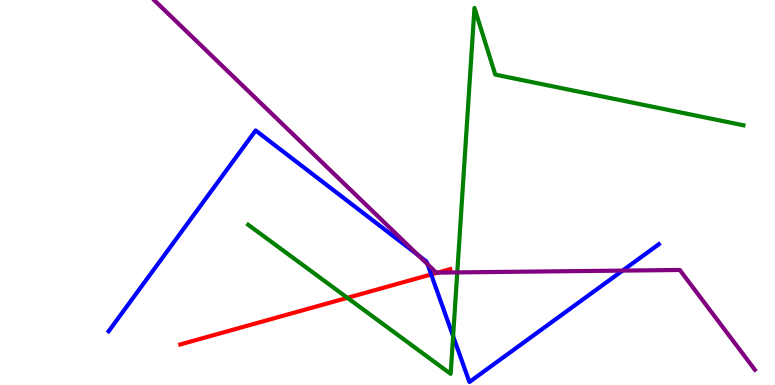[{'lines': ['blue', 'red'], 'intersections': [{'x': 5.56, 'y': 2.87}]}, {'lines': ['green', 'red'], 'intersections': [{'x': 4.48, 'y': 2.26}]}, {'lines': ['purple', 'red'], 'intersections': [{'x': 5.65, 'y': 2.92}]}, {'lines': ['blue', 'green'], 'intersections': [{'x': 5.85, 'y': 1.27}]}, {'lines': ['blue', 'purple'], 'intersections': [{'x': 5.4, 'y': 3.37}, {'x': 5.52, 'y': 3.14}, {'x': 8.03, 'y': 2.97}]}, {'lines': ['green', 'purple'], 'intersections': [{'x': 5.9, 'y': 2.92}]}]